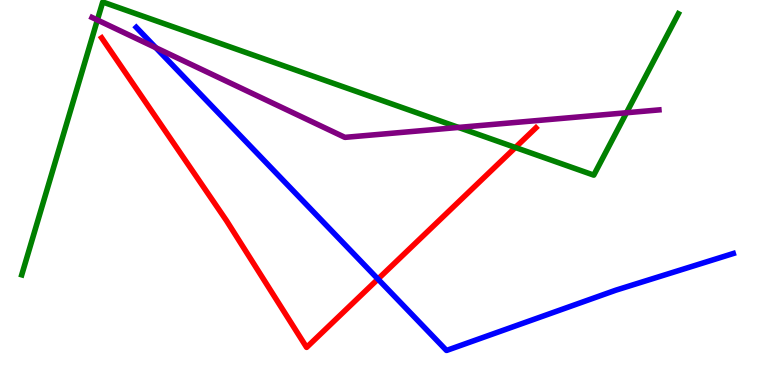[{'lines': ['blue', 'red'], 'intersections': [{'x': 4.88, 'y': 2.75}]}, {'lines': ['green', 'red'], 'intersections': [{'x': 6.65, 'y': 6.17}]}, {'lines': ['purple', 'red'], 'intersections': []}, {'lines': ['blue', 'green'], 'intersections': []}, {'lines': ['blue', 'purple'], 'intersections': [{'x': 2.01, 'y': 8.76}]}, {'lines': ['green', 'purple'], 'intersections': [{'x': 1.26, 'y': 9.48}, {'x': 5.92, 'y': 6.69}, {'x': 8.08, 'y': 7.07}]}]